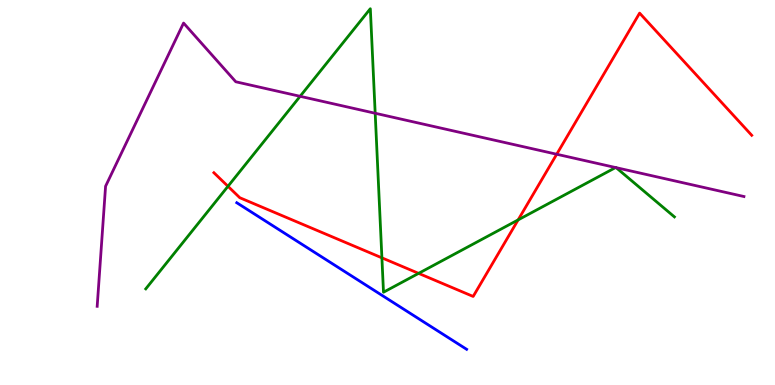[{'lines': ['blue', 'red'], 'intersections': []}, {'lines': ['green', 'red'], 'intersections': [{'x': 2.94, 'y': 5.16}, {'x': 4.93, 'y': 3.3}, {'x': 5.4, 'y': 2.9}, {'x': 6.69, 'y': 4.29}]}, {'lines': ['purple', 'red'], 'intersections': [{'x': 7.18, 'y': 5.99}]}, {'lines': ['blue', 'green'], 'intersections': []}, {'lines': ['blue', 'purple'], 'intersections': []}, {'lines': ['green', 'purple'], 'intersections': [{'x': 3.87, 'y': 7.5}, {'x': 4.84, 'y': 7.06}, {'x': 7.94, 'y': 5.65}, {'x': 7.95, 'y': 5.64}]}]